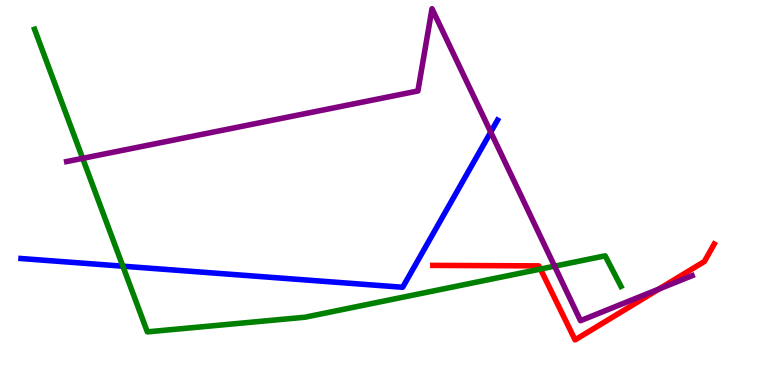[{'lines': ['blue', 'red'], 'intersections': []}, {'lines': ['green', 'red'], 'intersections': [{'x': 6.97, 'y': 3.01}]}, {'lines': ['purple', 'red'], 'intersections': [{'x': 8.5, 'y': 2.49}]}, {'lines': ['blue', 'green'], 'intersections': [{'x': 1.59, 'y': 3.09}]}, {'lines': ['blue', 'purple'], 'intersections': [{'x': 6.33, 'y': 6.57}]}, {'lines': ['green', 'purple'], 'intersections': [{'x': 1.07, 'y': 5.89}, {'x': 7.16, 'y': 3.09}]}]